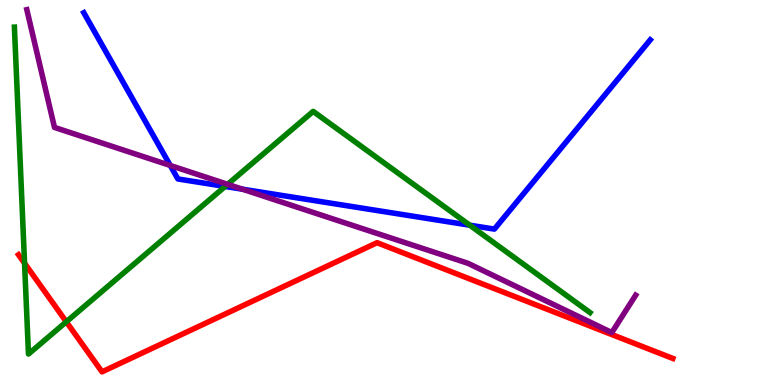[{'lines': ['blue', 'red'], 'intersections': []}, {'lines': ['green', 'red'], 'intersections': [{'x': 0.317, 'y': 3.16}, {'x': 0.856, 'y': 1.64}]}, {'lines': ['purple', 'red'], 'intersections': []}, {'lines': ['blue', 'green'], 'intersections': [{'x': 2.9, 'y': 5.16}, {'x': 6.06, 'y': 4.15}]}, {'lines': ['blue', 'purple'], 'intersections': [{'x': 2.2, 'y': 5.7}, {'x': 3.13, 'y': 5.09}]}, {'lines': ['green', 'purple'], 'intersections': [{'x': 2.94, 'y': 5.21}]}]